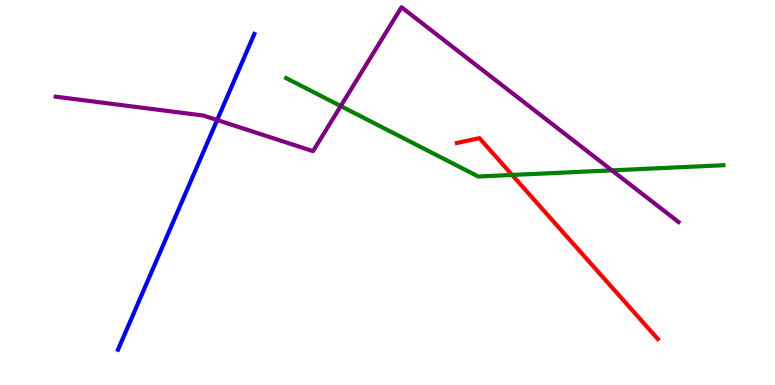[{'lines': ['blue', 'red'], 'intersections': []}, {'lines': ['green', 'red'], 'intersections': [{'x': 6.61, 'y': 5.46}]}, {'lines': ['purple', 'red'], 'intersections': []}, {'lines': ['blue', 'green'], 'intersections': []}, {'lines': ['blue', 'purple'], 'intersections': [{'x': 2.8, 'y': 6.88}]}, {'lines': ['green', 'purple'], 'intersections': [{'x': 4.4, 'y': 7.25}, {'x': 7.9, 'y': 5.57}]}]